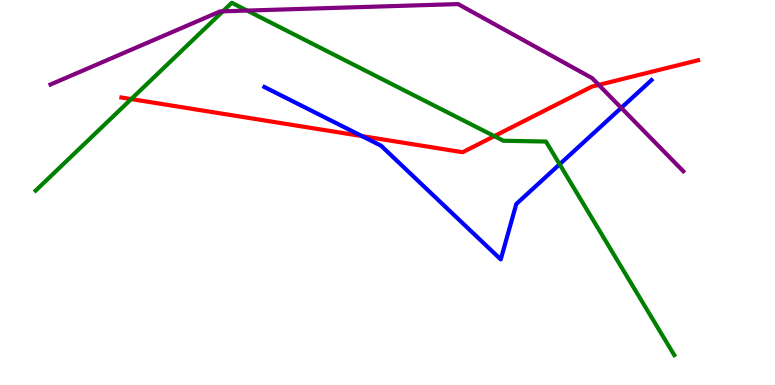[{'lines': ['blue', 'red'], 'intersections': [{'x': 4.67, 'y': 6.47}]}, {'lines': ['green', 'red'], 'intersections': [{'x': 1.69, 'y': 7.43}, {'x': 6.38, 'y': 6.46}]}, {'lines': ['purple', 'red'], 'intersections': [{'x': 7.73, 'y': 7.79}]}, {'lines': ['blue', 'green'], 'intersections': [{'x': 7.22, 'y': 5.73}]}, {'lines': ['blue', 'purple'], 'intersections': [{'x': 8.02, 'y': 7.2}]}, {'lines': ['green', 'purple'], 'intersections': [{'x': 2.88, 'y': 9.71}, {'x': 3.19, 'y': 9.73}]}]